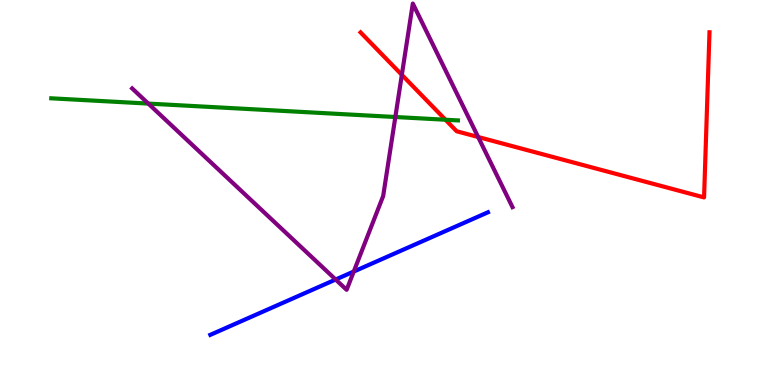[{'lines': ['blue', 'red'], 'intersections': []}, {'lines': ['green', 'red'], 'intersections': [{'x': 5.75, 'y': 6.89}]}, {'lines': ['purple', 'red'], 'intersections': [{'x': 5.18, 'y': 8.06}, {'x': 6.17, 'y': 6.44}]}, {'lines': ['blue', 'green'], 'intersections': []}, {'lines': ['blue', 'purple'], 'intersections': [{'x': 4.33, 'y': 2.74}, {'x': 4.56, 'y': 2.95}]}, {'lines': ['green', 'purple'], 'intersections': [{'x': 1.91, 'y': 7.31}, {'x': 5.1, 'y': 6.96}]}]